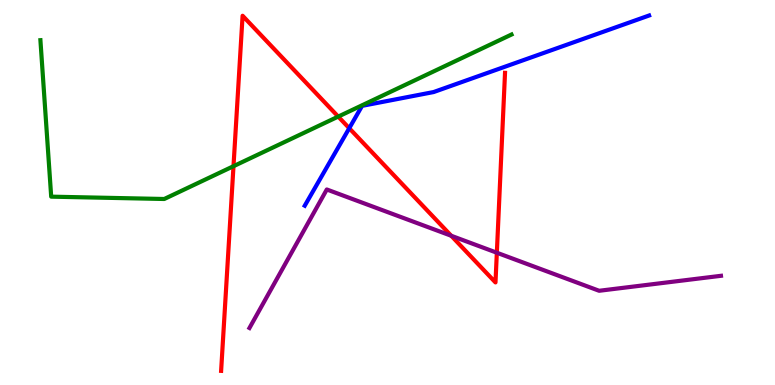[{'lines': ['blue', 'red'], 'intersections': [{'x': 4.51, 'y': 6.67}]}, {'lines': ['green', 'red'], 'intersections': [{'x': 3.01, 'y': 5.68}, {'x': 4.36, 'y': 6.97}]}, {'lines': ['purple', 'red'], 'intersections': [{'x': 5.82, 'y': 3.88}, {'x': 6.41, 'y': 3.44}]}, {'lines': ['blue', 'green'], 'intersections': []}, {'lines': ['blue', 'purple'], 'intersections': []}, {'lines': ['green', 'purple'], 'intersections': []}]